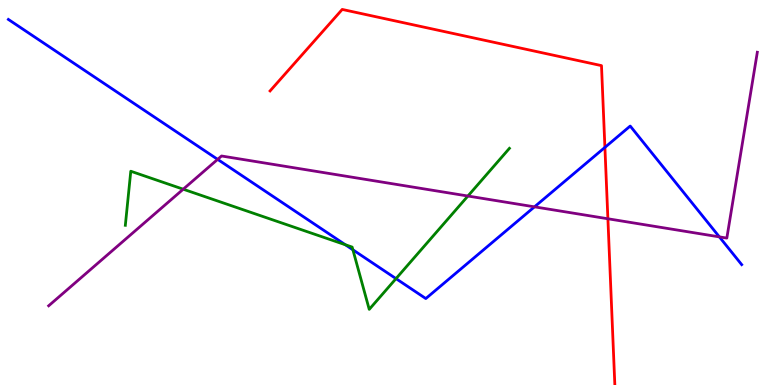[{'lines': ['blue', 'red'], 'intersections': [{'x': 7.81, 'y': 6.17}]}, {'lines': ['green', 'red'], 'intersections': []}, {'lines': ['purple', 'red'], 'intersections': [{'x': 7.84, 'y': 4.32}]}, {'lines': ['blue', 'green'], 'intersections': [{'x': 4.46, 'y': 3.64}, {'x': 4.55, 'y': 3.51}, {'x': 5.11, 'y': 2.76}]}, {'lines': ['blue', 'purple'], 'intersections': [{'x': 2.81, 'y': 5.86}, {'x': 6.9, 'y': 4.63}, {'x': 9.28, 'y': 3.85}]}, {'lines': ['green', 'purple'], 'intersections': [{'x': 2.36, 'y': 5.09}, {'x': 6.04, 'y': 4.91}]}]